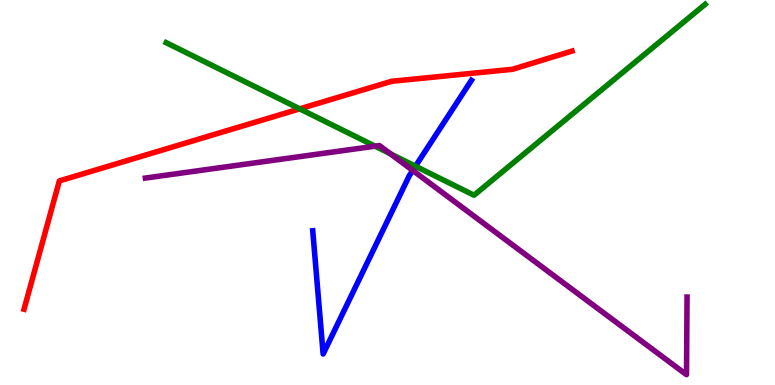[{'lines': ['blue', 'red'], 'intersections': []}, {'lines': ['green', 'red'], 'intersections': [{'x': 3.87, 'y': 7.17}]}, {'lines': ['purple', 'red'], 'intersections': []}, {'lines': ['blue', 'green'], 'intersections': [{'x': 5.36, 'y': 5.68}]}, {'lines': ['blue', 'purple'], 'intersections': [{'x': 5.33, 'y': 5.57}]}, {'lines': ['green', 'purple'], 'intersections': [{'x': 4.84, 'y': 6.2}, {'x': 5.04, 'y': 6.01}]}]